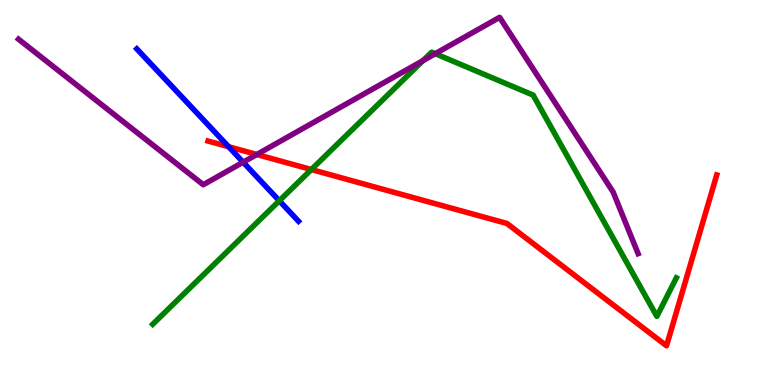[{'lines': ['blue', 'red'], 'intersections': [{'x': 2.95, 'y': 6.19}]}, {'lines': ['green', 'red'], 'intersections': [{'x': 4.02, 'y': 5.6}]}, {'lines': ['purple', 'red'], 'intersections': [{'x': 3.31, 'y': 5.99}]}, {'lines': ['blue', 'green'], 'intersections': [{'x': 3.6, 'y': 4.79}]}, {'lines': ['blue', 'purple'], 'intersections': [{'x': 3.14, 'y': 5.79}]}, {'lines': ['green', 'purple'], 'intersections': [{'x': 5.46, 'y': 8.43}, {'x': 5.62, 'y': 8.61}]}]